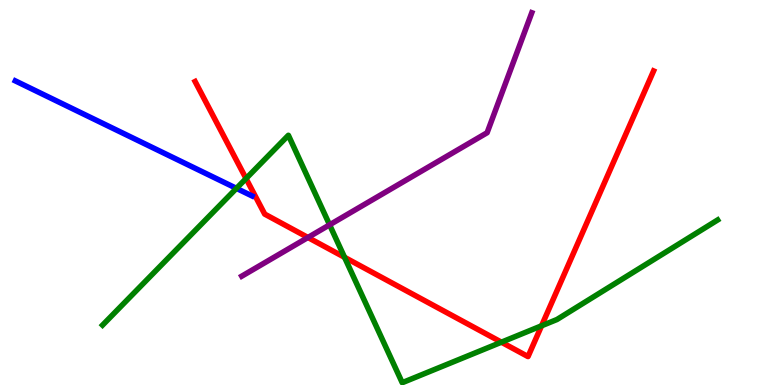[{'lines': ['blue', 'red'], 'intersections': []}, {'lines': ['green', 'red'], 'intersections': [{'x': 3.17, 'y': 5.36}, {'x': 4.45, 'y': 3.32}, {'x': 6.47, 'y': 1.11}, {'x': 6.99, 'y': 1.54}]}, {'lines': ['purple', 'red'], 'intersections': [{'x': 3.97, 'y': 3.83}]}, {'lines': ['blue', 'green'], 'intersections': [{'x': 3.05, 'y': 5.11}]}, {'lines': ['blue', 'purple'], 'intersections': []}, {'lines': ['green', 'purple'], 'intersections': [{'x': 4.25, 'y': 4.16}]}]